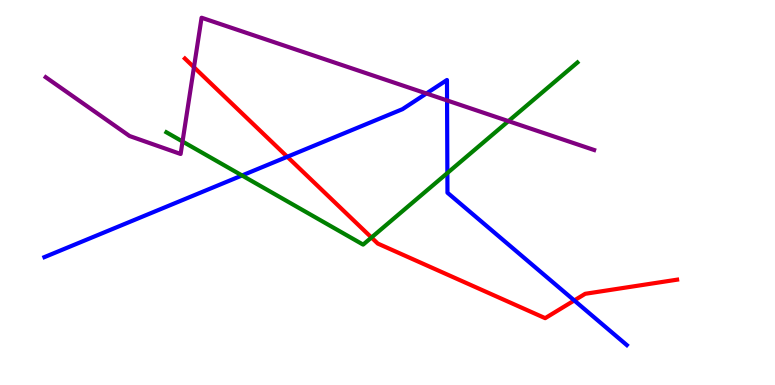[{'lines': ['blue', 'red'], 'intersections': [{'x': 3.71, 'y': 5.93}, {'x': 7.41, 'y': 2.2}]}, {'lines': ['green', 'red'], 'intersections': [{'x': 4.79, 'y': 3.83}]}, {'lines': ['purple', 'red'], 'intersections': [{'x': 2.5, 'y': 8.25}]}, {'lines': ['blue', 'green'], 'intersections': [{'x': 3.12, 'y': 5.44}, {'x': 5.77, 'y': 5.51}]}, {'lines': ['blue', 'purple'], 'intersections': [{'x': 5.5, 'y': 7.57}, {'x': 5.77, 'y': 7.39}]}, {'lines': ['green', 'purple'], 'intersections': [{'x': 2.36, 'y': 6.32}, {'x': 6.56, 'y': 6.85}]}]